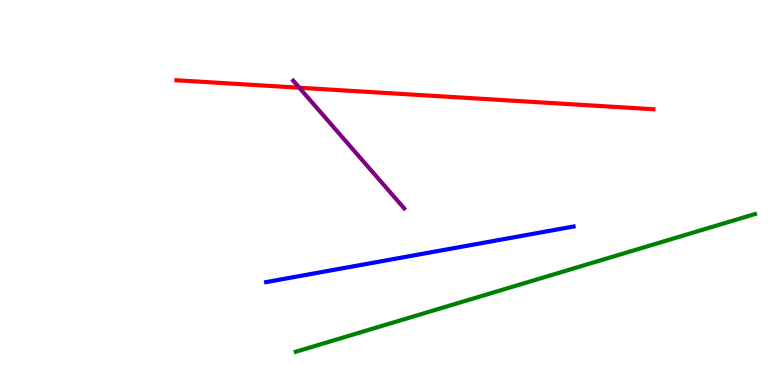[{'lines': ['blue', 'red'], 'intersections': []}, {'lines': ['green', 'red'], 'intersections': []}, {'lines': ['purple', 'red'], 'intersections': [{'x': 3.86, 'y': 7.72}]}, {'lines': ['blue', 'green'], 'intersections': []}, {'lines': ['blue', 'purple'], 'intersections': []}, {'lines': ['green', 'purple'], 'intersections': []}]